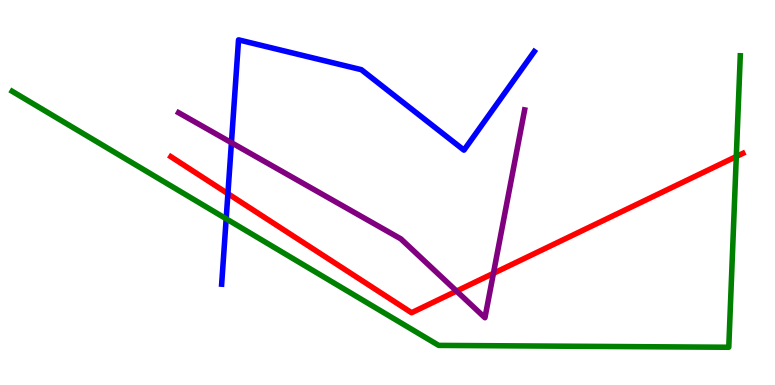[{'lines': ['blue', 'red'], 'intersections': [{'x': 2.94, 'y': 4.97}]}, {'lines': ['green', 'red'], 'intersections': [{'x': 9.5, 'y': 5.93}]}, {'lines': ['purple', 'red'], 'intersections': [{'x': 5.89, 'y': 2.44}, {'x': 6.37, 'y': 2.9}]}, {'lines': ['blue', 'green'], 'intersections': [{'x': 2.92, 'y': 4.32}]}, {'lines': ['blue', 'purple'], 'intersections': [{'x': 2.99, 'y': 6.29}]}, {'lines': ['green', 'purple'], 'intersections': []}]